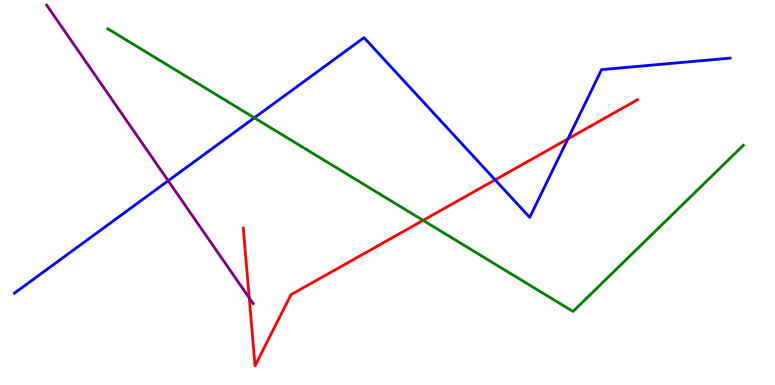[{'lines': ['blue', 'red'], 'intersections': [{'x': 6.39, 'y': 5.33}, {'x': 7.33, 'y': 6.39}]}, {'lines': ['green', 'red'], 'intersections': [{'x': 5.46, 'y': 4.28}]}, {'lines': ['purple', 'red'], 'intersections': [{'x': 3.22, 'y': 2.26}]}, {'lines': ['blue', 'green'], 'intersections': [{'x': 3.28, 'y': 6.94}]}, {'lines': ['blue', 'purple'], 'intersections': [{'x': 2.17, 'y': 5.3}]}, {'lines': ['green', 'purple'], 'intersections': []}]